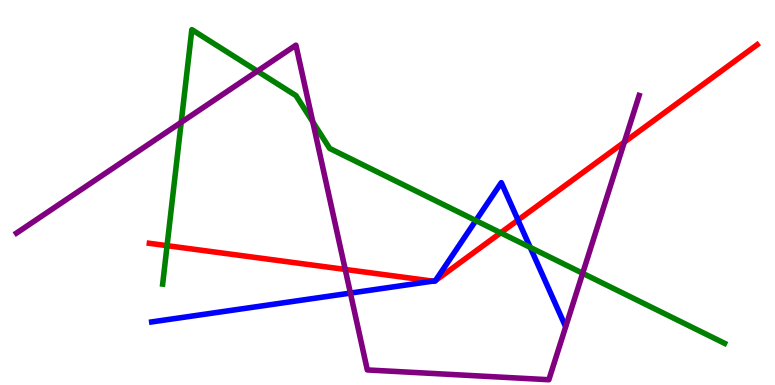[{'lines': ['blue', 'red'], 'intersections': [{'x': 5.59, 'y': 2.7}, {'x': 5.62, 'y': 2.71}, {'x': 5.62, 'y': 2.71}, {'x': 6.68, 'y': 4.28}]}, {'lines': ['green', 'red'], 'intersections': [{'x': 2.16, 'y': 3.62}, {'x': 6.46, 'y': 3.95}]}, {'lines': ['purple', 'red'], 'intersections': [{'x': 4.45, 'y': 3.0}, {'x': 8.06, 'y': 6.31}]}, {'lines': ['blue', 'green'], 'intersections': [{'x': 6.14, 'y': 4.27}, {'x': 6.84, 'y': 3.57}]}, {'lines': ['blue', 'purple'], 'intersections': [{'x': 4.52, 'y': 2.39}]}, {'lines': ['green', 'purple'], 'intersections': [{'x': 2.34, 'y': 6.82}, {'x': 3.32, 'y': 8.15}, {'x': 4.04, 'y': 6.83}, {'x': 7.52, 'y': 2.9}]}]